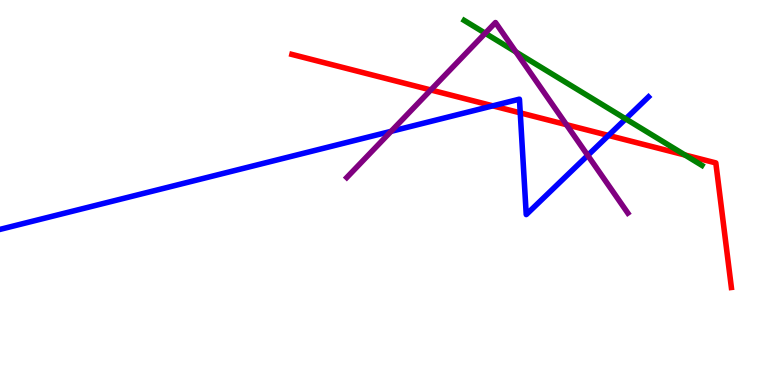[{'lines': ['blue', 'red'], 'intersections': [{'x': 6.36, 'y': 7.25}, {'x': 6.71, 'y': 7.07}, {'x': 7.85, 'y': 6.48}]}, {'lines': ['green', 'red'], 'intersections': [{'x': 8.84, 'y': 5.97}]}, {'lines': ['purple', 'red'], 'intersections': [{'x': 5.56, 'y': 7.66}, {'x': 7.31, 'y': 6.76}]}, {'lines': ['blue', 'green'], 'intersections': [{'x': 8.07, 'y': 6.91}]}, {'lines': ['blue', 'purple'], 'intersections': [{'x': 5.05, 'y': 6.59}, {'x': 7.58, 'y': 5.96}]}, {'lines': ['green', 'purple'], 'intersections': [{'x': 6.26, 'y': 9.14}, {'x': 6.66, 'y': 8.65}]}]